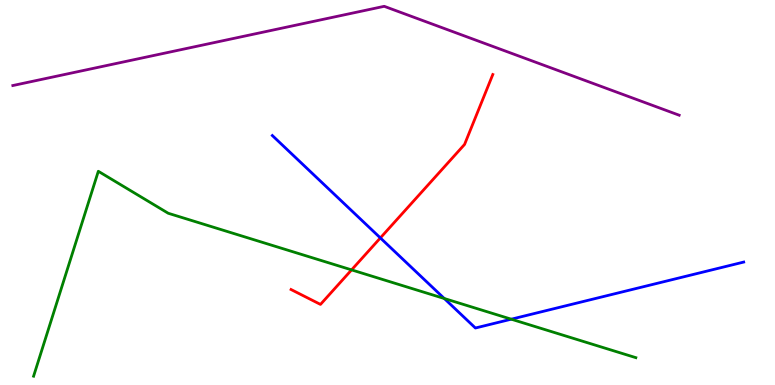[{'lines': ['blue', 'red'], 'intersections': [{'x': 4.91, 'y': 3.82}]}, {'lines': ['green', 'red'], 'intersections': [{'x': 4.54, 'y': 2.99}]}, {'lines': ['purple', 'red'], 'intersections': []}, {'lines': ['blue', 'green'], 'intersections': [{'x': 5.73, 'y': 2.25}, {'x': 6.6, 'y': 1.71}]}, {'lines': ['blue', 'purple'], 'intersections': []}, {'lines': ['green', 'purple'], 'intersections': []}]